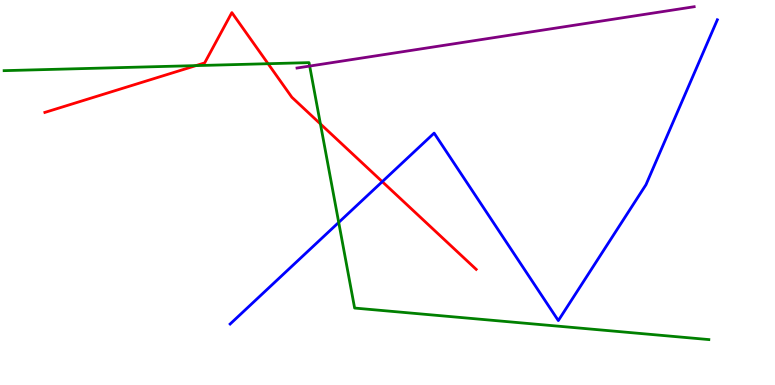[{'lines': ['blue', 'red'], 'intersections': [{'x': 4.93, 'y': 5.28}]}, {'lines': ['green', 'red'], 'intersections': [{'x': 2.53, 'y': 8.3}, {'x': 3.46, 'y': 8.35}, {'x': 4.13, 'y': 6.78}]}, {'lines': ['purple', 'red'], 'intersections': []}, {'lines': ['blue', 'green'], 'intersections': [{'x': 4.37, 'y': 4.22}]}, {'lines': ['blue', 'purple'], 'intersections': []}, {'lines': ['green', 'purple'], 'intersections': [{'x': 4.0, 'y': 8.28}]}]